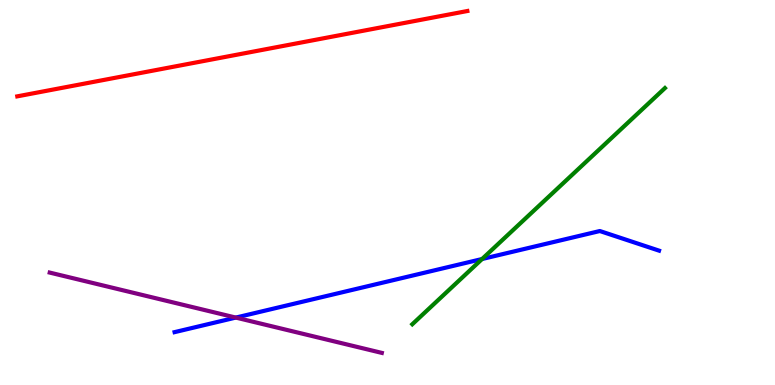[{'lines': ['blue', 'red'], 'intersections': []}, {'lines': ['green', 'red'], 'intersections': []}, {'lines': ['purple', 'red'], 'intersections': []}, {'lines': ['blue', 'green'], 'intersections': [{'x': 6.22, 'y': 3.27}]}, {'lines': ['blue', 'purple'], 'intersections': [{'x': 3.04, 'y': 1.75}]}, {'lines': ['green', 'purple'], 'intersections': []}]